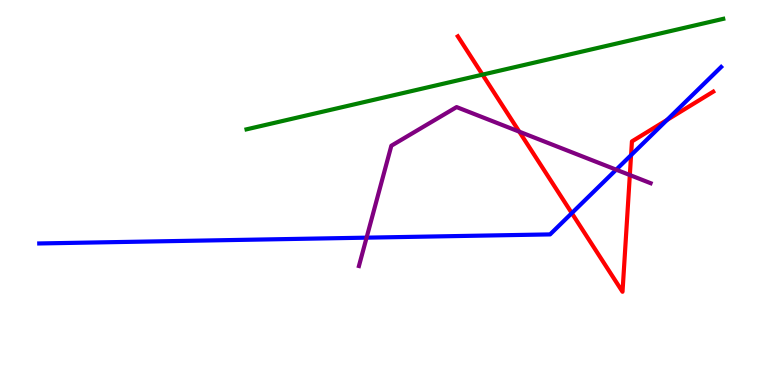[{'lines': ['blue', 'red'], 'intersections': [{'x': 7.38, 'y': 4.46}, {'x': 8.14, 'y': 5.97}, {'x': 8.61, 'y': 6.89}]}, {'lines': ['green', 'red'], 'intersections': [{'x': 6.23, 'y': 8.06}]}, {'lines': ['purple', 'red'], 'intersections': [{'x': 6.7, 'y': 6.58}, {'x': 8.13, 'y': 5.45}]}, {'lines': ['blue', 'green'], 'intersections': []}, {'lines': ['blue', 'purple'], 'intersections': [{'x': 4.73, 'y': 3.83}, {'x': 7.95, 'y': 5.59}]}, {'lines': ['green', 'purple'], 'intersections': []}]